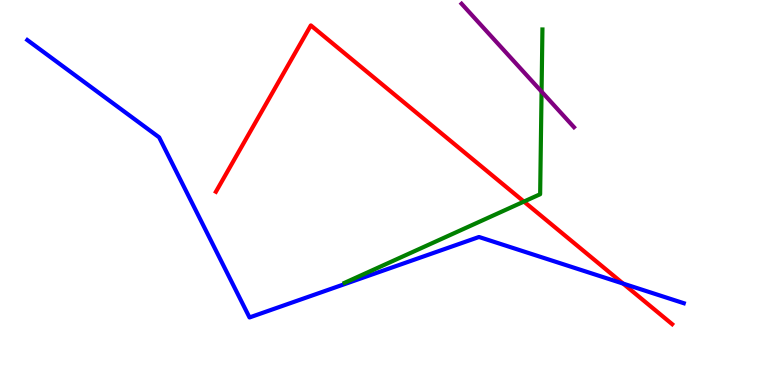[{'lines': ['blue', 'red'], 'intersections': [{'x': 8.04, 'y': 2.63}]}, {'lines': ['green', 'red'], 'intersections': [{'x': 6.76, 'y': 4.76}]}, {'lines': ['purple', 'red'], 'intersections': []}, {'lines': ['blue', 'green'], 'intersections': []}, {'lines': ['blue', 'purple'], 'intersections': []}, {'lines': ['green', 'purple'], 'intersections': [{'x': 6.99, 'y': 7.62}]}]